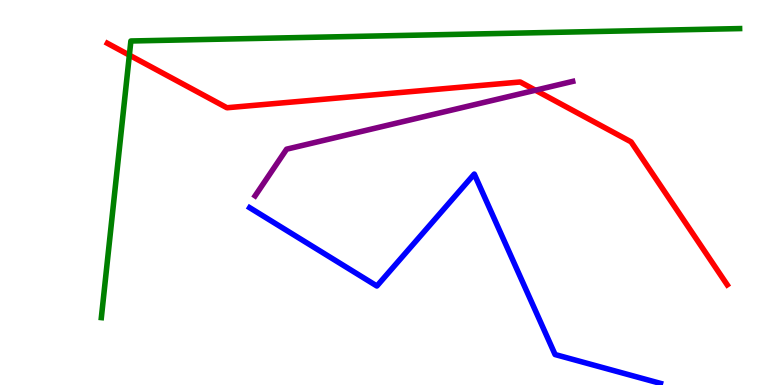[{'lines': ['blue', 'red'], 'intersections': []}, {'lines': ['green', 'red'], 'intersections': [{'x': 1.67, 'y': 8.57}]}, {'lines': ['purple', 'red'], 'intersections': [{'x': 6.91, 'y': 7.66}]}, {'lines': ['blue', 'green'], 'intersections': []}, {'lines': ['blue', 'purple'], 'intersections': []}, {'lines': ['green', 'purple'], 'intersections': []}]